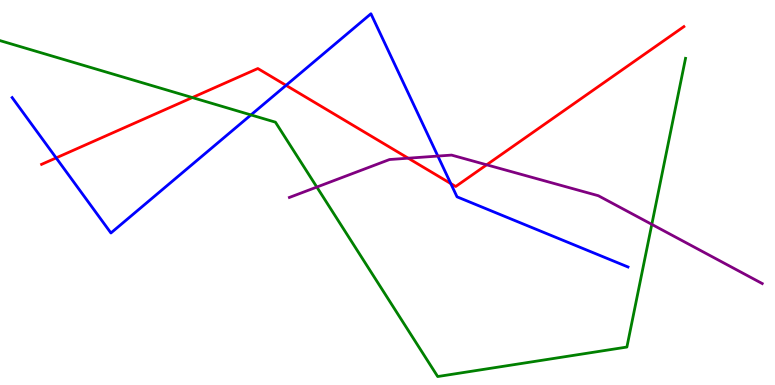[{'lines': ['blue', 'red'], 'intersections': [{'x': 0.725, 'y': 5.9}, {'x': 3.69, 'y': 7.78}, {'x': 5.82, 'y': 5.23}]}, {'lines': ['green', 'red'], 'intersections': [{'x': 2.48, 'y': 7.47}]}, {'lines': ['purple', 'red'], 'intersections': [{'x': 5.27, 'y': 5.89}, {'x': 6.28, 'y': 5.72}]}, {'lines': ['blue', 'green'], 'intersections': [{'x': 3.24, 'y': 7.01}]}, {'lines': ['blue', 'purple'], 'intersections': [{'x': 5.65, 'y': 5.95}]}, {'lines': ['green', 'purple'], 'intersections': [{'x': 4.09, 'y': 5.14}, {'x': 8.41, 'y': 4.17}]}]